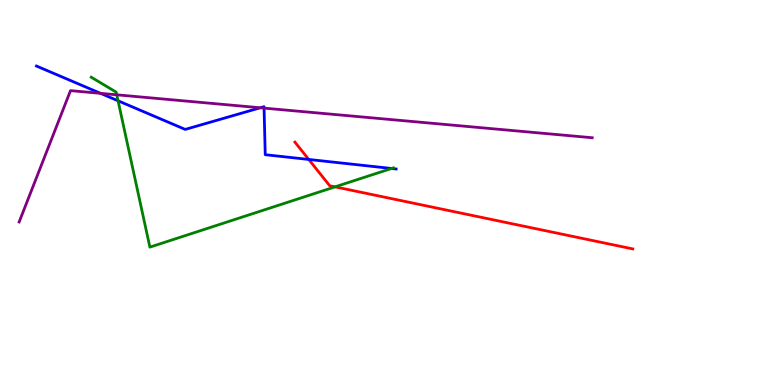[{'lines': ['blue', 'red'], 'intersections': [{'x': 3.98, 'y': 5.86}]}, {'lines': ['green', 'red'], 'intersections': [{'x': 4.32, 'y': 5.15}]}, {'lines': ['purple', 'red'], 'intersections': []}, {'lines': ['blue', 'green'], 'intersections': [{'x': 1.52, 'y': 7.38}, {'x': 5.05, 'y': 5.62}]}, {'lines': ['blue', 'purple'], 'intersections': [{'x': 1.3, 'y': 7.58}, {'x': 3.36, 'y': 7.2}, {'x': 3.41, 'y': 7.19}]}, {'lines': ['green', 'purple'], 'intersections': [{'x': 1.51, 'y': 7.54}]}]